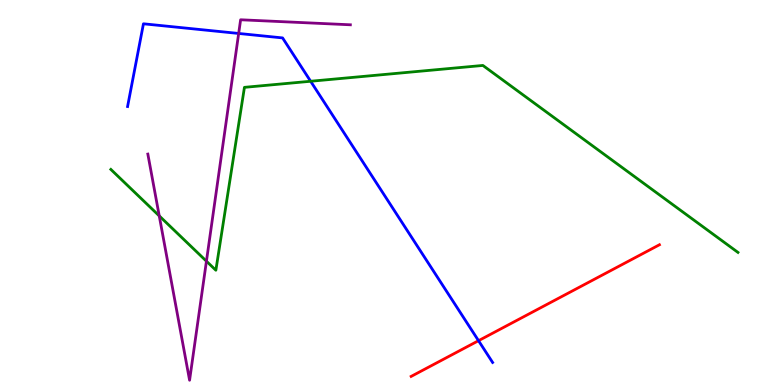[{'lines': ['blue', 'red'], 'intersections': [{'x': 6.17, 'y': 1.15}]}, {'lines': ['green', 'red'], 'intersections': []}, {'lines': ['purple', 'red'], 'intersections': []}, {'lines': ['blue', 'green'], 'intersections': [{'x': 4.01, 'y': 7.89}]}, {'lines': ['blue', 'purple'], 'intersections': [{'x': 3.08, 'y': 9.13}]}, {'lines': ['green', 'purple'], 'intersections': [{'x': 2.05, 'y': 4.39}, {'x': 2.66, 'y': 3.22}]}]